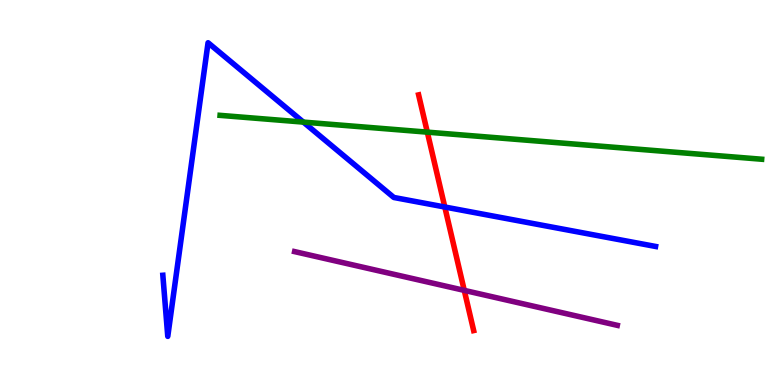[{'lines': ['blue', 'red'], 'intersections': [{'x': 5.74, 'y': 4.62}]}, {'lines': ['green', 'red'], 'intersections': [{'x': 5.51, 'y': 6.57}]}, {'lines': ['purple', 'red'], 'intersections': [{'x': 5.99, 'y': 2.46}]}, {'lines': ['blue', 'green'], 'intersections': [{'x': 3.91, 'y': 6.83}]}, {'lines': ['blue', 'purple'], 'intersections': []}, {'lines': ['green', 'purple'], 'intersections': []}]